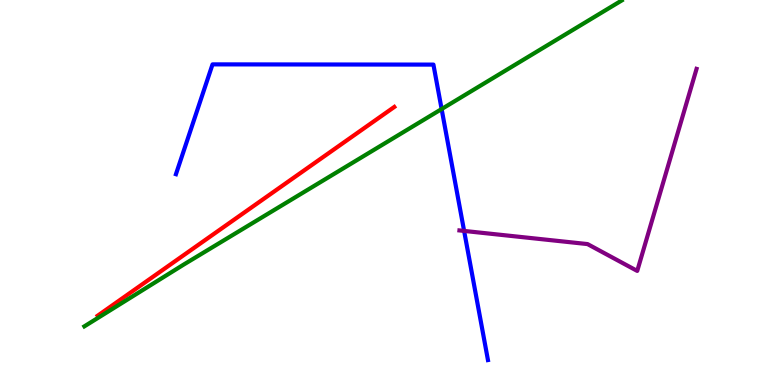[{'lines': ['blue', 'red'], 'intersections': []}, {'lines': ['green', 'red'], 'intersections': []}, {'lines': ['purple', 'red'], 'intersections': []}, {'lines': ['blue', 'green'], 'intersections': [{'x': 5.7, 'y': 7.17}]}, {'lines': ['blue', 'purple'], 'intersections': [{'x': 5.99, 'y': 4.0}]}, {'lines': ['green', 'purple'], 'intersections': []}]